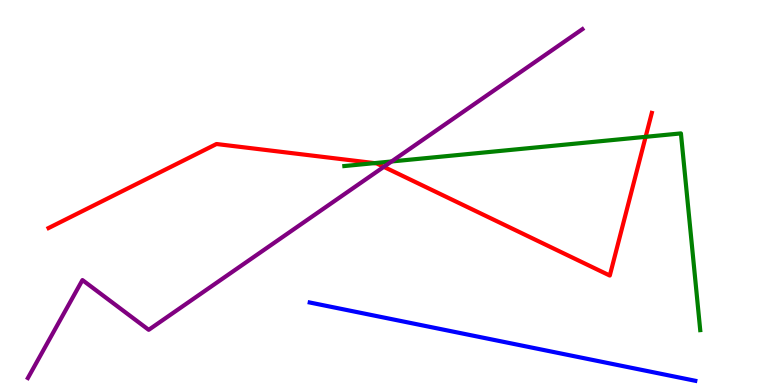[{'lines': ['blue', 'red'], 'intersections': []}, {'lines': ['green', 'red'], 'intersections': [{'x': 4.83, 'y': 5.76}, {'x': 8.33, 'y': 6.45}]}, {'lines': ['purple', 'red'], 'intersections': [{'x': 4.95, 'y': 5.67}]}, {'lines': ['blue', 'green'], 'intersections': []}, {'lines': ['blue', 'purple'], 'intersections': []}, {'lines': ['green', 'purple'], 'intersections': [{'x': 5.05, 'y': 5.81}]}]